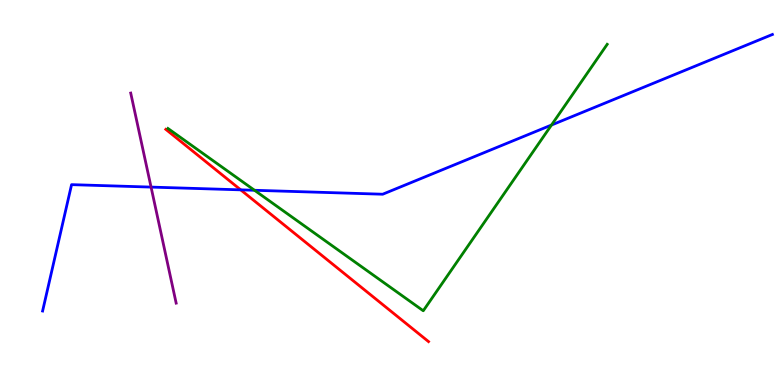[{'lines': ['blue', 'red'], 'intersections': [{'x': 3.11, 'y': 5.07}]}, {'lines': ['green', 'red'], 'intersections': []}, {'lines': ['purple', 'red'], 'intersections': []}, {'lines': ['blue', 'green'], 'intersections': [{'x': 3.28, 'y': 5.06}, {'x': 7.12, 'y': 6.75}]}, {'lines': ['blue', 'purple'], 'intersections': [{'x': 1.95, 'y': 5.14}]}, {'lines': ['green', 'purple'], 'intersections': []}]